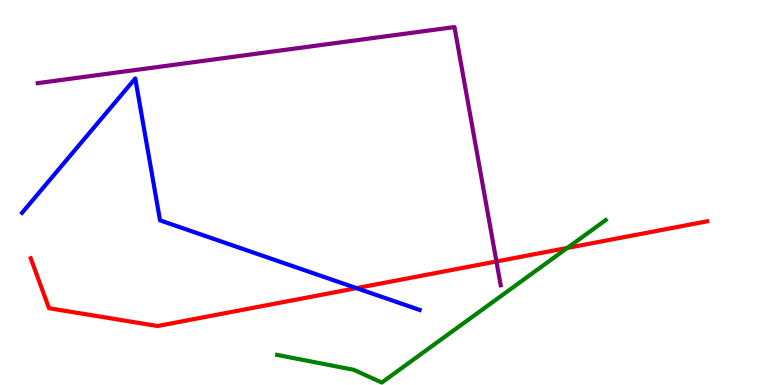[{'lines': ['blue', 'red'], 'intersections': [{'x': 4.6, 'y': 2.52}]}, {'lines': ['green', 'red'], 'intersections': [{'x': 7.32, 'y': 3.56}]}, {'lines': ['purple', 'red'], 'intersections': [{'x': 6.41, 'y': 3.21}]}, {'lines': ['blue', 'green'], 'intersections': []}, {'lines': ['blue', 'purple'], 'intersections': []}, {'lines': ['green', 'purple'], 'intersections': []}]